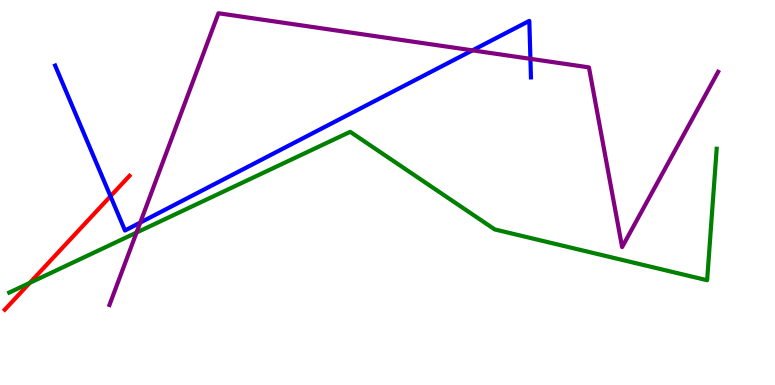[{'lines': ['blue', 'red'], 'intersections': [{'x': 1.43, 'y': 4.9}]}, {'lines': ['green', 'red'], 'intersections': [{'x': 0.384, 'y': 2.65}]}, {'lines': ['purple', 'red'], 'intersections': []}, {'lines': ['blue', 'green'], 'intersections': []}, {'lines': ['blue', 'purple'], 'intersections': [{'x': 1.81, 'y': 4.22}, {'x': 6.1, 'y': 8.69}, {'x': 6.84, 'y': 8.47}]}, {'lines': ['green', 'purple'], 'intersections': [{'x': 1.76, 'y': 3.96}]}]